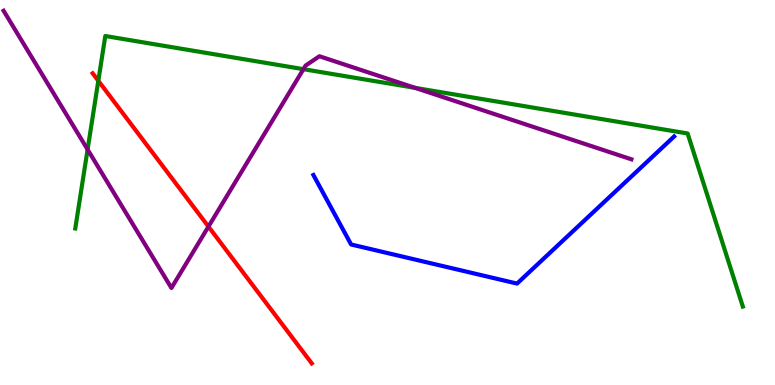[{'lines': ['blue', 'red'], 'intersections': []}, {'lines': ['green', 'red'], 'intersections': [{'x': 1.27, 'y': 7.9}]}, {'lines': ['purple', 'red'], 'intersections': [{'x': 2.69, 'y': 4.11}]}, {'lines': ['blue', 'green'], 'intersections': []}, {'lines': ['blue', 'purple'], 'intersections': []}, {'lines': ['green', 'purple'], 'intersections': [{'x': 1.13, 'y': 6.12}, {'x': 3.92, 'y': 8.2}, {'x': 5.36, 'y': 7.72}]}]